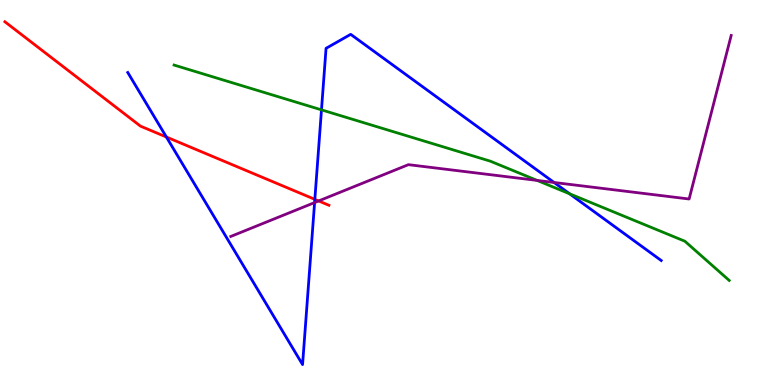[{'lines': ['blue', 'red'], 'intersections': [{'x': 2.15, 'y': 6.44}, {'x': 4.06, 'y': 4.82}]}, {'lines': ['green', 'red'], 'intersections': []}, {'lines': ['purple', 'red'], 'intersections': [{'x': 4.11, 'y': 4.78}]}, {'lines': ['blue', 'green'], 'intersections': [{'x': 4.15, 'y': 7.15}, {'x': 7.35, 'y': 4.97}]}, {'lines': ['blue', 'purple'], 'intersections': [{'x': 4.06, 'y': 4.74}, {'x': 7.15, 'y': 5.26}]}, {'lines': ['green', 'purple'], 'intersections': [{'x': 6.93, 'y': 5.31}]}]